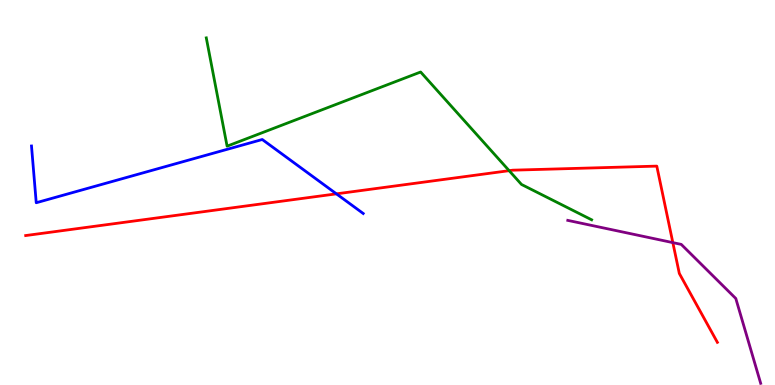[{'lines': ['blue', 'red'], 'intersections': [{'x': 4.34, 'y': 4.97}]}, {'lines': ['green', 'red'], 'intersections': [{'x': 6.57, 'y': 5.57}]}, {'lines': ['purple', 'red'], 'intersections': [{'x': 8.68, 'y': 3.7}]}, {'lines': ['blue', 'green'], 'intersections': []}, {'lines': ['blue', 'purple'], 'intersections': []}, {'lines': ['green', 'purple'], 'intersections': []}]